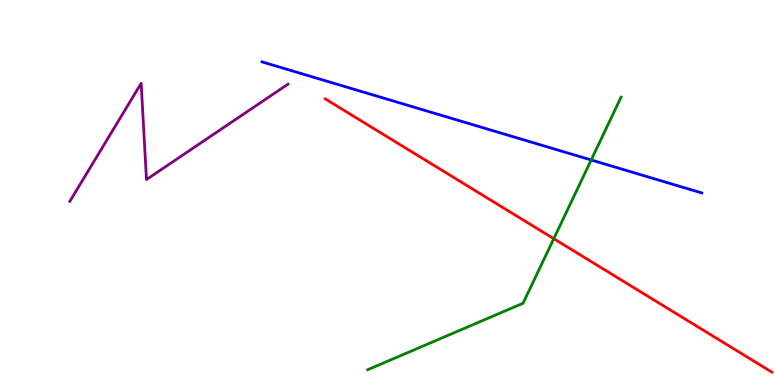[{'lines': ['blue', 'red'], 'intersections': []}, {'lines': ['green', 'red'], 'intersections': [{'x': 7.15, 'y': 3.8}]}, {'lines': ['purple', 'red'], 'intersections': []}, {'lines': ['blue', 'green'], 'intersections': [{'x': 7.63, 'y': 5.84}]}, {'lines': ['blue', 'purple'], 'intersections': []}, {'lines': ['green', 'purple'], 'intersections': []}]